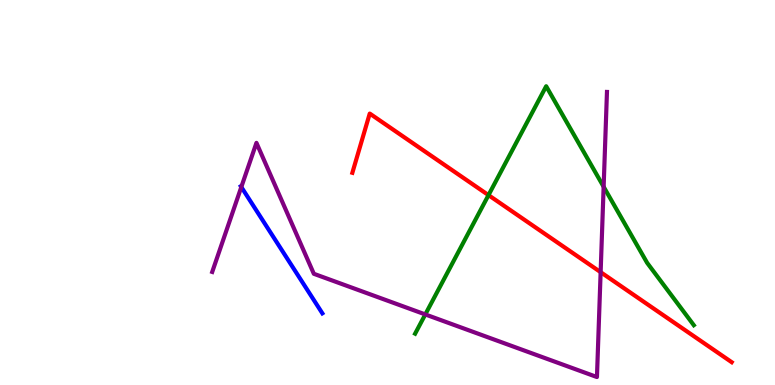[{'lines': ['blue', 'red'], 'intersections': []}, {'lines': ['green', 'red'], 'intersections': [{'x': 6.3, 'y': 4.93}]}, {'lines': ['purple', 'red'], 'intersections': [{'x': 7.75, 'y': 2.93}]}, {'lines': ['blue', 'green'], 'intersections': []}, {'lines': ['blue', 'purple'], 'intersections': [{'x': 3.11, 'y': 5.14}]}, {'lines': ['green', 'purple'], 'intersections': [{'x': 5.49, 'y': 1.83}, {'x': 7.79, 'y': 5.15}]}]